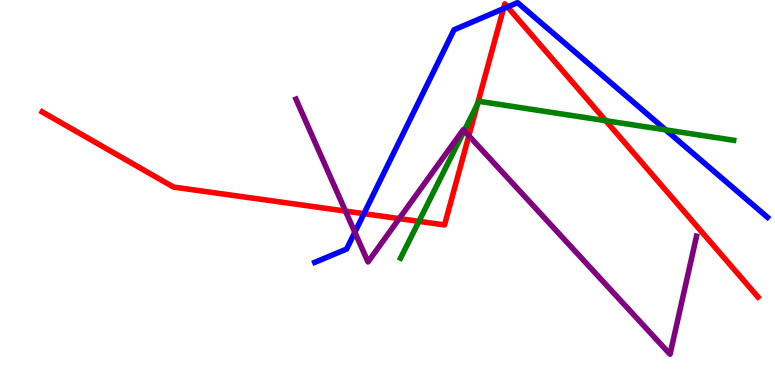[{'lines': ['blue', 'red'], 'intersections': [{'x': 4.7, 'y': 4.45}, {'x': 6.5, 'y': 9.77}, {'x': 6.55, 'y': 9.82}]}, {'lines': ['green', 'red'], 'intersections': [{'x': 5.41, 'y': 4.25}, {'x': 6.16, 'y': 7.29}, {'x': 7.82, 'y': 6.87}]}, {'lines': ['purple', 'red'], 'intersections': [{'x': 4.46, 'y': 4.52}, {'x': 5.15, 'y': 4.32}, {'x': 6.05, 'y': 6.47}]}, {'lines': ['blue', 'green'], 'intersections': [{'x': 8.59, 'y': 6.63}]}, {'lines': ['blue', 'purple'], 'intersections': [{'x': 4.58, 'y': 3.97}]}, {'lines': ['green', 'purple'], 'intersections': [{'x': 5.99, 'y': 6.6}]}]